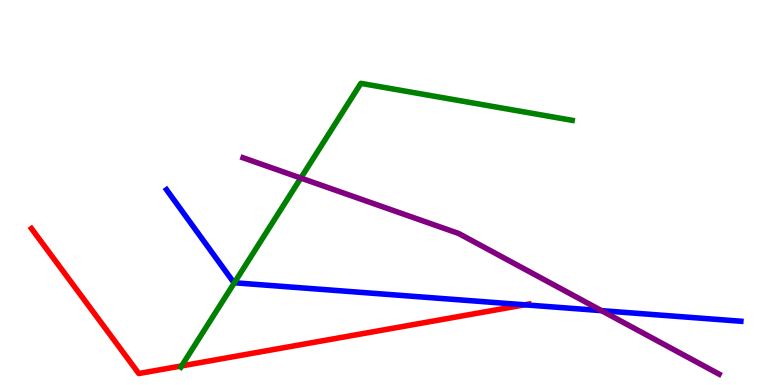[{'lines': ['blue', 'red'], 'intersections': [{'x': 6.77, 'y': 2.08}]}, {'lines': ['green', 'red'], 'intersections': [{'x': 2.34, 'y': 0.496}]}, {'lines': ['purple', 'red'], 'intersections': []}, {'lines': ['blue', 'green'], 'intersections': [{'x': 3.02, 'y': 2.66}]}, {'lines': ['blue', 'purple'], 'intersections': [{'x': 7.76, 'y': 1.93}]}, {'lines': ['green', 'purple'], 'intersections': [{'x': 3.88, 'y': 5.38}]}]